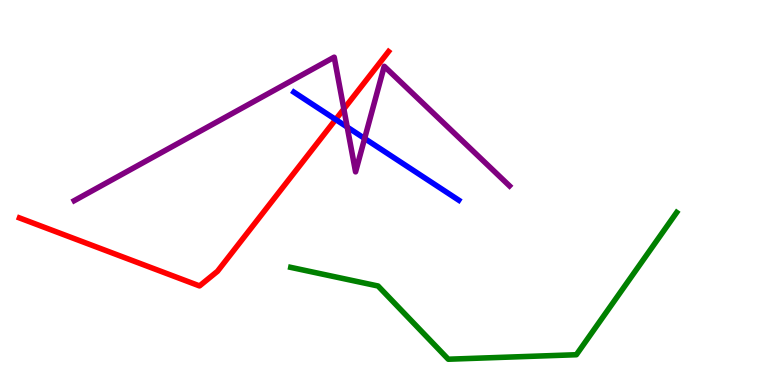[{'lines': ['blue', 'red'], 'intersections': [{'x': 4.33, 'y': 6.9}]}, {'lines': ['green', 'red'], 'intersections': []}, {'lines': ['purple', 'red'], 'intersections': [{'x': 4.44, 'y': 7.17}]}, {'lines': ['blue', 'green'], 'intersections': []}, {'lines': ['blue', 'purple'], 'intersections': [{'x': 4.48, 'y': 6.7}, {'x': 4.7, 'y': 6.4}]}, {'lines': ['green', 'purple'], 'intersections': []}]